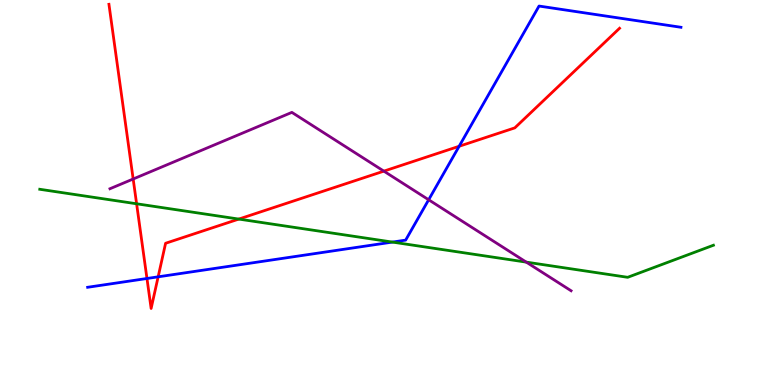[{'lines': ['blue', 'red'], 'intersections': [{'x': 1.9, 'y': 2.77}, {'x': 2.04, 'y': 2.81}, {'x': 5.92, 'y': 6.2}]}, {'lines': ['green', 'red'], 'intersections': [{'x': 1.76, 'y': 4.71}, {'x': 3.08, 'y': 4.31}]}, {'lines': ['purple', 'red'], 'intersections': [{'x': 1.72, 'y': 5.35}, {'x': 4.95, 'y': 5.55}]}, {'lines': ['blue', 'green'], 'intersections': [{'x': 5.06, 'y': 3.71}]}, {'lines': ['blue', 'purple'], 'intersections': [{'x': 5.53, 'y': 4.81}]}, {'lines': ['green', 'purple'], 'intersections': [{'x': 6.79, 'y': 3.19}]}]